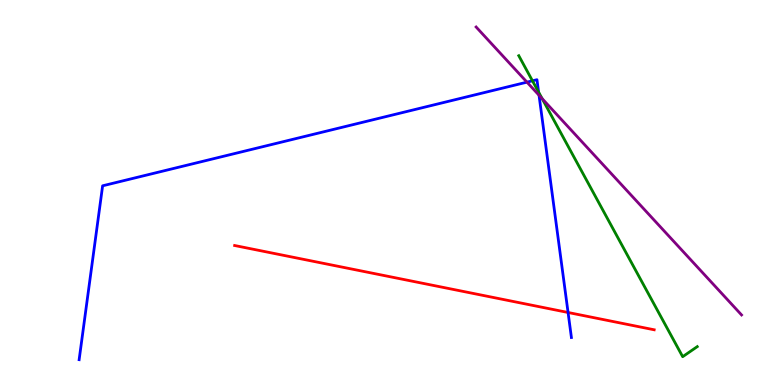[{'lines': ['blue', 'red'], 'intersections': [{'x': 7.33, 'y': 1.88}]}, {'lines': ['green', 'red'], 'intersections': []}, {'lines': ['purple', 'red'], 'intersections': []}, {'lines': ['blue', 'green'], 'intersections': [{'x': 6.87, 'y': 7.9}, {'x': 6.95, 'y': 7.61}]}, {'lines': ['blue', 'purple'], 'intersections': [{'x': 6.8, 'y': 7.87}, {'x': 6.96, 'y': 7.53}]}, {'lines': ['green', 'purple'], 'intersections': [{'x': 7.0, 'y': 7.44}]}]